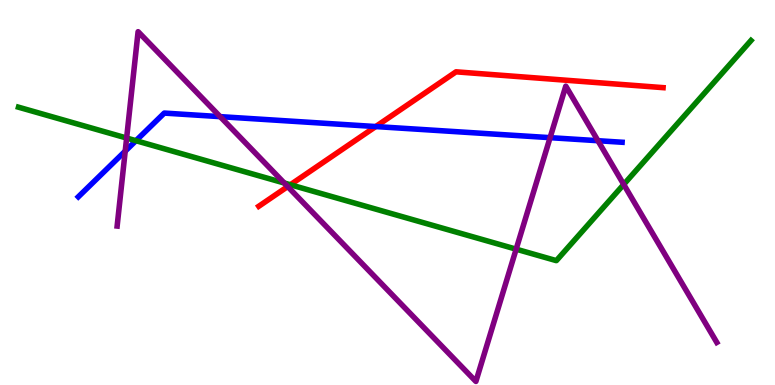[{'lines': ['blue', 'red'], 'intersections': [{'x': 4.85, 'y': 6.71}]}, {'lines': ['green', 'red'], 'intersections': [{'x': 3.75, 'y': 5.2}]}, {'lines': ['purple', 'red'], 'intersections': [{'x': 3.71, 'y': 5.15}]}, {'lines': ['blue', 'green'], 'intersections': [{'x': 1.75, 'y': 6.35}]}, {'lines': ['blue', 'purple'], 'intersections': [{'x': 1.62, 'y': 6.07}, {'x': 2.84, 'y': 6.97}, {'x': 7.1, 'y': 6.42}, {'x': 7.72, 'y': 6.35}]}, {'lines': ['green', 'purple'], 'intersections': [{'x': 1.63, 'y': 6.41}, {'x': 3.67, 'y': 5.25}, {'x': 6.66, 'y': 3.53}, {'x': 8.05, 'y': 5.21}]}]